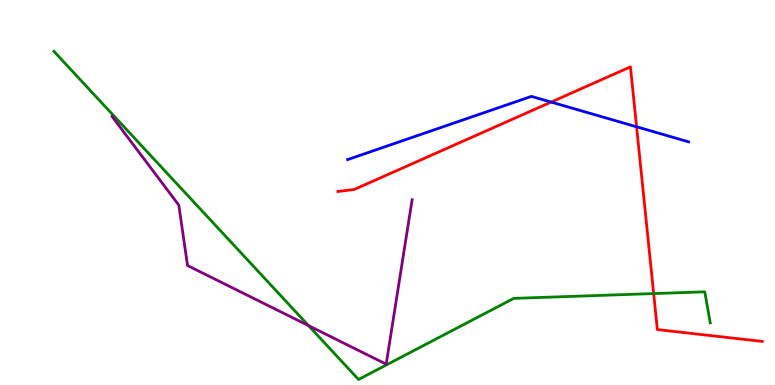[{'lines': ['blue', 'red'], 'intersections': [{'x': 7.11, 'y': 7.35}, {'x': 8.21, 'y': 6.71}]}, {'lines': ['green', 'red'], 'intersections': [{'x': 8.43, 'y': 2.37}]}, {'lines': ['purple', 'red'], 'intersections': []}, {'lines': ['blue', 'green'], 'intersections': []}, {'lines': ['blue', 'purple'], 'intersections': []}, {'lines': ['green', 'purple'], 'intersections': [{'x': 3.98, 'y': 1.54}]}]